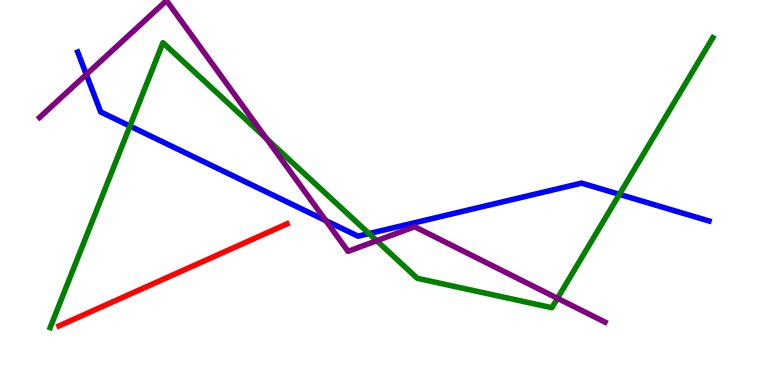[{'lines': ['blue', 'red'], 'intersections': []}, {'lines': ['green', 'red'], 'intersections': []}, {'lines': ['purple', 'red'], 'intersections': []}, {'lines': ['blue', 'green'], 'intersections': [{'x': 1.68, 'y': 6.73}, {'x': 4.76, 'y': 3.93}, {'x': 7.99, 'y': 4.95}]}, {'lines': ['blue', 'purple'], 'intersections': [{'x': 1.11, 'y': 8.07}, {'x': 4.2, 'y': 4.27}]}, {'lines': ['green', 'purple'], 'intersections': [{'x': 3.44, 'y': 6.4}, {'x': 4.86, 'y': 3.75}, {'x': 7.19, 'y': 2.25}]}]